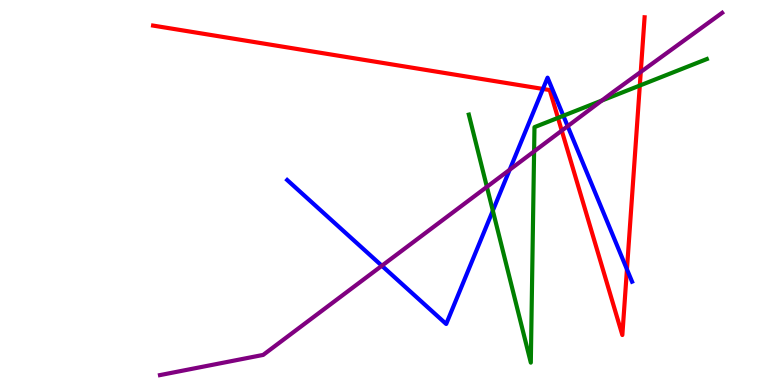[{'lines': ['blue', 'red'], 'intersections': [{'x': 7.01, 'y': 7.69}, {'x': 8.09, 'y': 3.0}]}, {'lines': ['green', 'red'], 'intersections': [{'x': 7.2, 'y': 6.94}, {'x': 8.26, 'y': 7.78}]}, {'lines': ['purple', 'red'], 'intersections': [{'x': 7.25, 'y': 6.61}, {'x': 8.27, 'y': 8.13}]}, {'lines': ['blue', 'green'], 'intersections': [{'x': 6.36, 'y': 4.53}, {'x': 7.27, 'y': 6.99}]}, {'lines': ['blue', 'purple'], 'intersections': [{'x': 4.93, 'y': 3.1}, {'x': 6.58, 'y': 5.59}, {'x': 7.32, 'y': 6.72}]}, {'lines': ['green', 'purple'], 'intersections': [{'x': 6.28, 'y': 5.15}, {'x': 6.89, 'y': 6.07}, {'x': 7.76, 'y': 7.39}]}]